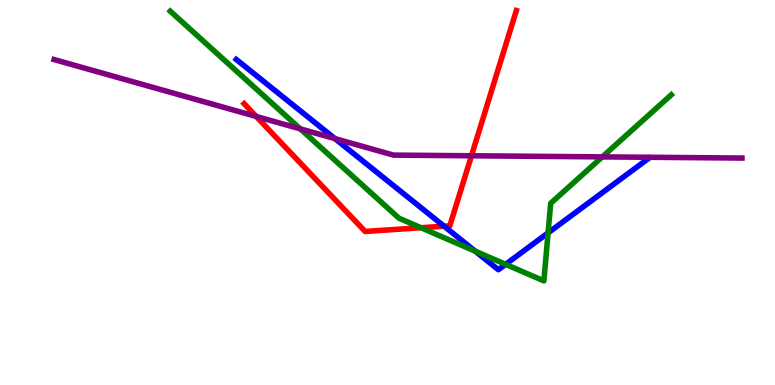[{'lines': ['blue', 'red'], 'intersections': [{'x': 5.73, 'y': 4.12}]}, {'lines': ['green', 'red'], 'intersections': [{'x': 5.43, 'y': 4.08}]}, {'lines': ['purple', 'red'], 'intersections': [{'x': 3.31, 'y': 6.98}, {'x': 6.08, 'y': 5.95}]}, {'lines': ['blue', 'green'], 'intersections': [{'x': 6.13, 'y': 3.48}, {'x': 6.52, 'y': 3.13}, {'x': 7.07, 'y': 3.95}]}, {'lines': ['blue', 'purple'], 'intersections': [{'x': 4.32, 'y': 6.4}]}, {'lines': ['green', 'purple'], 'intersections': [{'x': 3.87, 'y': 6.65}, {'x': 7.77, 'y': 5.93}]}]